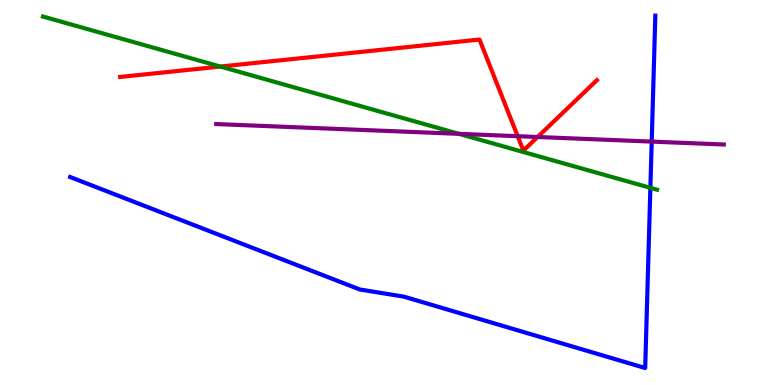[{'lines': ['blue', 'red'], 'intersections': []}, {'lines': ['green', 'red'], 'intersections': [{'x': 2.84, 'y': 8.27}]}, {'lines': ['purple', 'red'], 'intersections': [{'x': 6.68, 'y': 6.46}, {'x': 6.94, 'y': 6.44}]}, {'lines': ['blue', 'green'], 'intersections': [{'x': 8.39, 'y': 5.12}]}, {'lines': ['blue', 'purple'], 'intersections': [{'x': 8.41, 'y': 6.32}]}, {'lines': ['green', 'purple'], 'intersections': [{'x': 5.92, 'y': 6.52}]}]